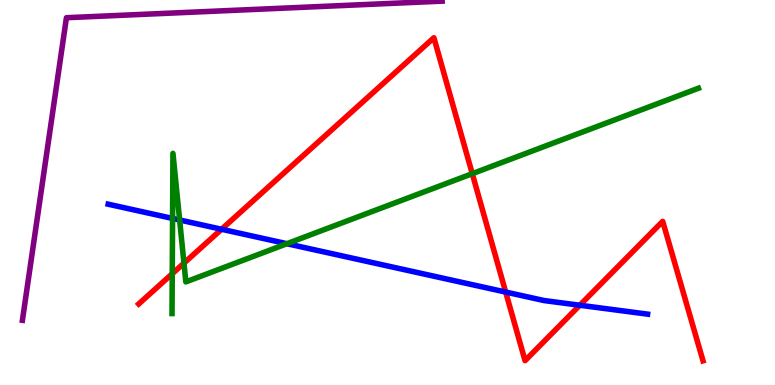[{'lines': ['blue', 'red'], 'intersections': [{'x': 2.86, 'y': 4.05}, {'x': 6.53, 'y': 2.41}, {'x': 7.48, 'y': 2.07}]}, {'lines': ['green', 'red'], 'intersections': [{'x': 2.22, 'y': 2.89}, {'x': 2.37, 'y': 3.16}, {'x': 6.09, 'y': 5.49}]}, {'lines': ['purple', 'red'], 'intersections': []}, {'lines': ['blue', 'green'], 'intersections': [{'x': 2.23, 'y': 4.33}, {'x': 2.32, 'y': 4.29}, {'x': 3.7, 'y': 3.67}]}, {'lines': ['blue', 'purple'], 'intersections': []}, {'lines': ['green', 'purple'], 'intersections': []}]